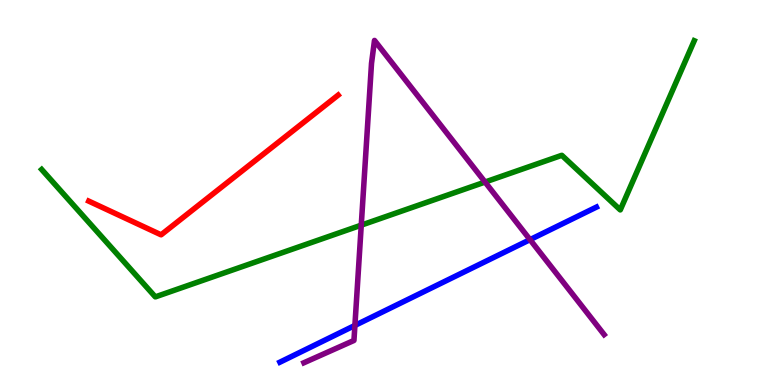[{'lines': ['blue', 'red'], 'intersections': []}, {'lines': ['green', 'red'], 'intersections': []}, {'lines': ['purple', 'red'], 'intersections': []}, {'lines': ['blue', 'green'], 'intersections': []}, {'lines': ['blue', 'purple'], 'intersections': [{'x': 4.58, 'y': 1.55}, {'x': 6.84, 'y': 3.78}]}, {'lines': ['green', 'purple'], 'intersections': [{'x': 4.66, 'y': 4.15}, {'x': 6.26, 'y': 5.27}]}]